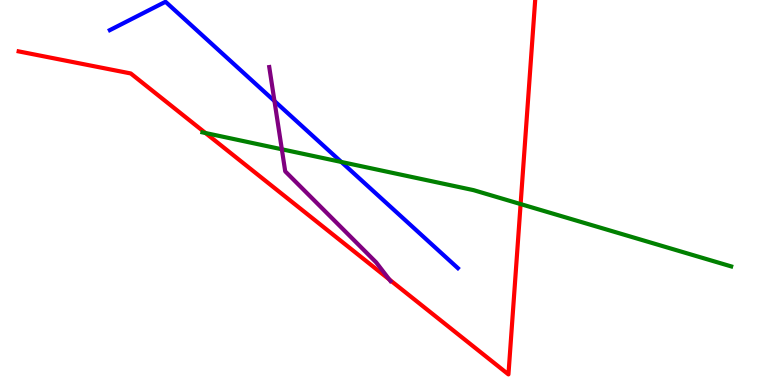[{'lines': ['blue', 'red'], 'intersections': []}, {'lines': ['green', 'red'], 'intersections': [{'x': 2.65, 'y': 6.55}, {'x': 6.72, 'y': 4.7}]}, {'lines': ['purple', 'red'], 'intersections': [{'x': 5.02, 'y': 2.74}]}, {'lines': ['blue', 'green'], 'intersections': [{'x': 4.4, 'y': 5.79}]}, {'lines': ['blue', 'purple'], 'intersections': [{'x': 3.54, 'y': 7.38}]}, {'lines': ['green', 'purple'], 'intersections': [{'x': 3.64, 'y': 6.12}]}]